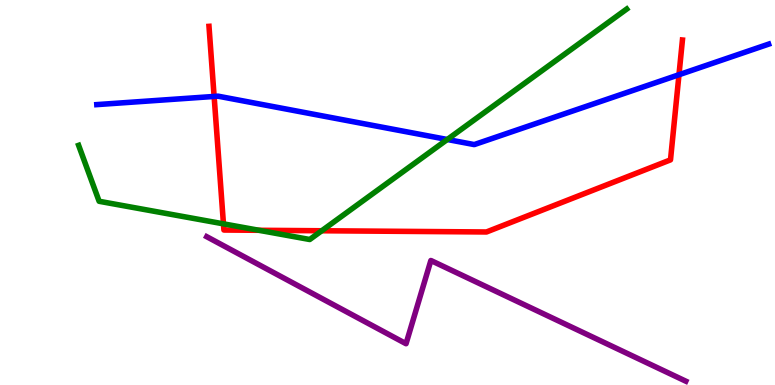[{'lines': ['blue', 'red'], 'intersections': [{'x': 2.76, 'y': 7.5}, {'x': 8.76, 'y': 8.06}]}, {'lines': ['green', 'red'], 'intersections': [{'x': 2.88, 'y': 4.19}, {'x': 3.34, 'y': 4.02}, {'x': 4.15, 'y': 4.01}]}, {'lines': ['purple', 'red'], 'intersections': []}, {'lines': ['blue', 'green'], 'intersections': [{'x': 5.77, 'y': 6.38}]}, {'lines': ['blue', 'purple'], 'intersections': []}, {'lines': ['green', 'purple'], 'intersections': []}]